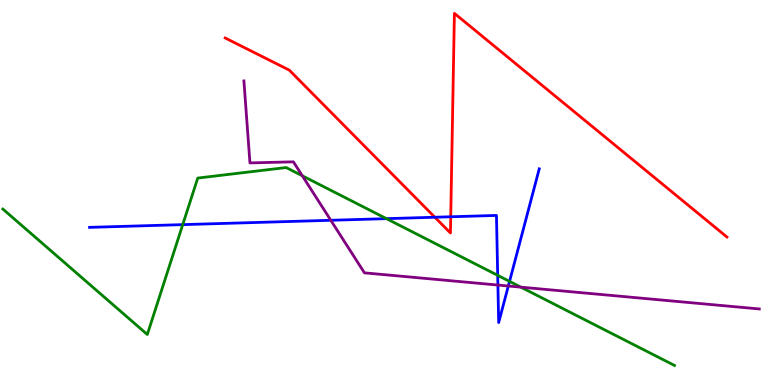[{'lines': ['blue', 'red'], 'intersections': [{'x': 5.61, 'y': 4.36}, {'x': 5.82, 'y': 4.37}]}, {'lines': ['green', 'red'], 'intersections': []}, {'lines': ['purple', 'red'], 'intersections': []}, {'lines': ['blue', 'green'], 'intersections': [{'x': 2.36, 'y': 4.17}, {'x': 4.99, 'y': 4.32}, {'x': 6.42, 'y': 2.85}, {'x': 6.57, 'y': 2.69}]}, {'lines': ['blue', 'purple'], 'intersections': [{'x': 4.27, 'y': 4.28}, {'x': 6.42, 'y': 2.6}, {'x': 6.56, 'y': 2.57}]}, {'lines': ['green', 'purple'], 'intersections': [{'x': 3.9, 'y': 5.43}, {'x': 6.72, 'y': 2.54}]}]